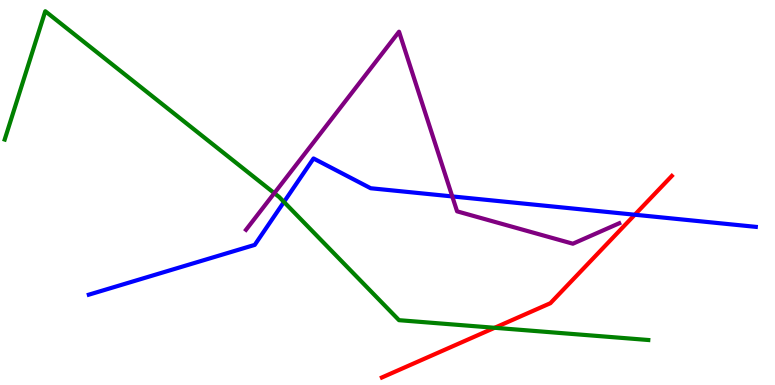[{'lines': ['blue', 'red'], 'intersections': [{'x': 8.19, 'y': 4.42}]}, {'lines': ['green', 'red'], 'intersections': [{'x': 6.38, 'y': 1.49}]}, {'lines': ['purple', 'red'], 'intersections': []}, {'lines': ['blue', 'green'], 'intersections': [{'x': 3.66, 'y': 4.75}]}, {'lines': ['blue', 'purple'], 'intersections': [{'x': 5.84, 'y': 4.9}]}, {'lines': ['green', 'purple'], 'intersections': [{'x': 3.54, 'y': 4.98}]}]